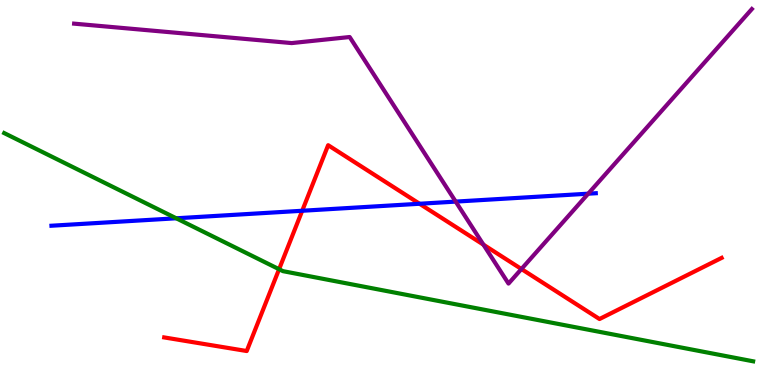[{'lines': ['blue', 'red'], 'intersections': [{'x': 3.9, 'y': 4.53}, {'x': 5.41, 'y': 4.71}]}, {'lines': ['green', 'red'], 'intersections': [{'x': 3.6, 'y': 3.01}]}, {'lines': ['purple', 'red'], 'intersections': [{'x': 6.24, 'y': 3.64}, {'x': 6.73, 'y': 3.01}]}, {'lines': ['blue', 'green'], 'intersections': [{'x': 2.27, 'y': 4.33}]}, {'lines': ['blue', 'purple'], 'intersections': [{'x': 5.88, 'y': 4.76}, {'x': 7.59, 'y': 4.97}]}, {'lines': ['green', 'purple'], 'intersections': []}]